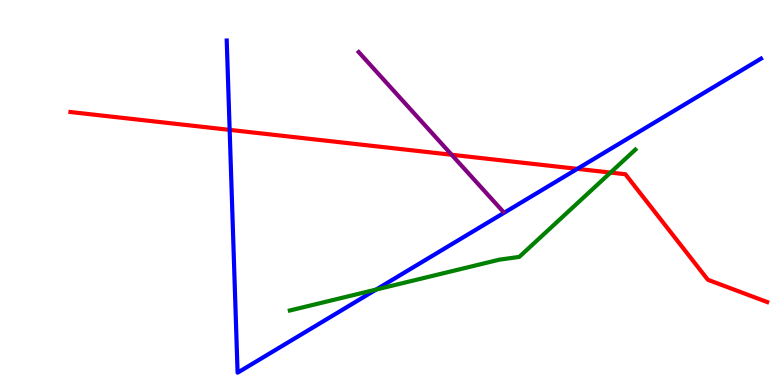[{'lines': ['blue', 'red'], 'intersections': [{'x': 2.96, 'y': 6.63}, {'x': 7.45, 'y': 5.61}]}, {'lines': ['green', 'red'], 'intersections': [{'x': 7.88, 'y': 5.52}]}, {'lines': ['purple', 'red'], 'intersections': [{'x': 5.83, 'y': 5.98}]}, {'lines': ['blue', 'green'], 'intersections': [{'x': 4.85, 'y': 2.48}]}, {'lines': ['blue', 'purple'], 'intersections': []}, {'lines': ['green', 'purple'], 'intersections': []}]